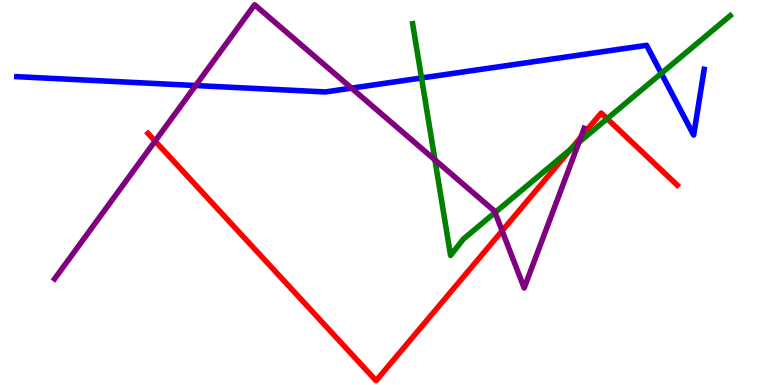[{'lines': ['blue', 'red'], 'intersections': []}, {'lines': ['green', 'red'], 'intersections': [{'x': 7.37, 'y': 6.13}, {'x': 7.83, 'y': 6.92}]}, {'lines': ['purple', 'red'], 'intersections': [{'x': 2.0, 'y': 6.33}, {'x': 6.48, 'y': 4.0}, {'x': 7.49, 'y': 6.43}]}, {'lines': ['blue', 'green'], 'intersections': [{'x': 5.44, 'y': 7.97}, {'x': 8.53, 'y': 8.09}]}, {'lines': ['blue', 'purple'], 'intersections': [{'x': 2.52, 'y': 7.78}, {'x': 4.54, 'y': 7.71}]}, {'lines': ['green', 'purple'], 'intersections': [{'x': 5.61, 'y': 5.85}, {'x': 6.39, 'y': 4.48}, {'x': 7.47, 'y': 6.3}]}]